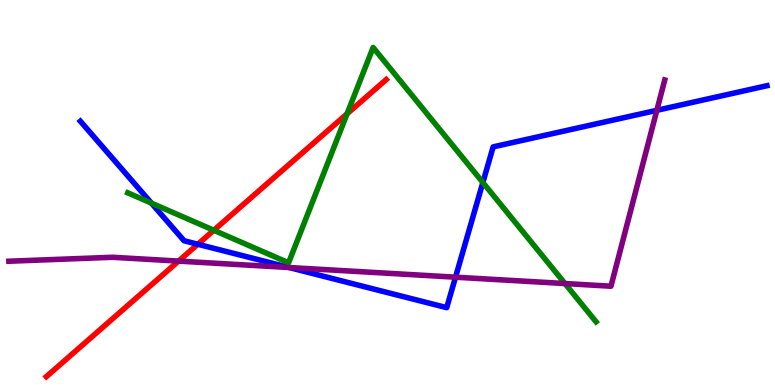[{'lines': ['blue', 'red'], 'intersections': [{'x': 2.55, 'y': 3.66}]}, {'lines': ['green', 'red'], 'intersections': [{'x': 2.76, 'y': 4.02}, {'x': 4.48, 'y': 7.04}]}, {'lines': ['purple', 'red'], 'intersections': [{'x': 2.3, 'y': 3.22}]}, {'lines': ['blue', 'green'], 'intersections': [{'x': 1.95, 'y': 4.72}, {'x': 6.23, 'y': 5.26}]}, {'lines': ['blue', 'purple'], 'intersections': [{'x': 3.73, 'y': 3.05}, {'x': 5.88, 'y': 2.8}, {'x': 8.48, 'y': 7.13}]}, {'lines': ['green', 'purple'], 'intersections': [{'x': 7.29, 'y': 2.64}]}]